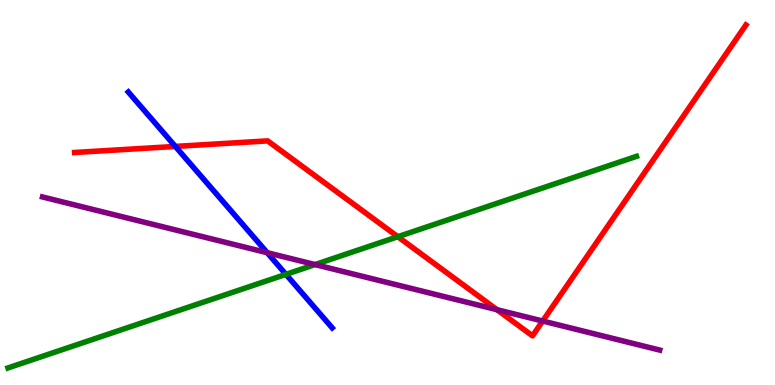[{'lines': ['blue', 'red'], 'intersections': [{'x': 2.26, 'y': 6.2}]}, {'lines': ['green', 'red'], 'intersections': [{'x': 5.13, 'y': 3.85}]}, {'lines': ['purple', 'red'], 'intersections': [{'x': 6.41, 'y': 1.96}, {'x': 7.0, 'y': 1.66}]}, {'lines': ['blue', 'green'], 'intersections': [{'x': 3.69, 'y': 2.87}]}, {'lines': ['blue', 'purple'], 'intersections': [{'x': 3.45, 'y': 3.44}]}, {'lines': ['green', 'purple'], 'intersections': [{'x': 4.07, 'y': 3.13}]}]